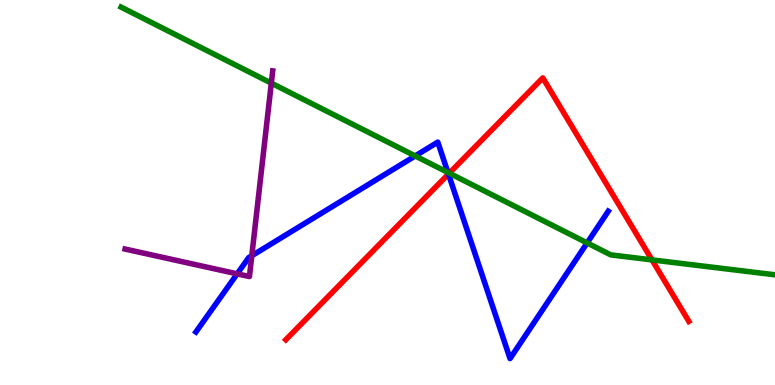[{'lines': ['blue', 'red'], 'intersections': [{'x': 5.79, 'y': 5.48}]}, {'lines': ['green', 'red'], 'intersections': [{'x': 5.8, 'y': 5.5}, {'x': 8.41, 'y': 3.25}]}, {'lines': ['purple', 'red'], 'intersections': []}, {'lines': ['blue', 'green'], 'intersections': [{'x': 5.36, 'y': 5.95}, {'x': 5.78, 'y': 5.52}, {'x': 7.58, 'y': 3.69}]}, {'lines': ['blue', 'purple'], 'intersections': [{'x': 3.06, 'y': 2.89}, {'x': 3.25, 'y': 3.36}]}, {'lines': ['green', 'purple'], 'intersections': [{'x': 3.5, 'y': 7.84}]}]